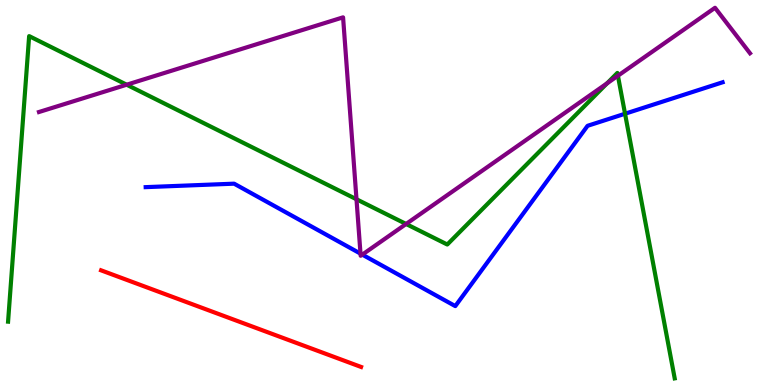[{'lines': ['blue', 'red'], 'intersections': []}, {'lines': ['green', 'red'], 'intersections': []}, {'lines': ['purple', 'red'], 'intersections': []}, {'lines': ['blue', 'green'], 'intersections': [{'x': 8.07, 'y': 7.05}]}, {'lines': ['blue', 'purple'], 'intersections': [{'x': 4.65, 'y': 3.41}, {'x': 4.67, 'y': 3.39}]}, {'lines': ['green', 'purple'], 'intersections': [{'x': 1.63, 'y': 7.8}, {'x': 4.6, 'y': 4.82}, {'x': 5.24, 'y': 4.18}, {'x': 7.83, 'y': 7.84}, {'x': 7.97, 'y': 8.03}]}]